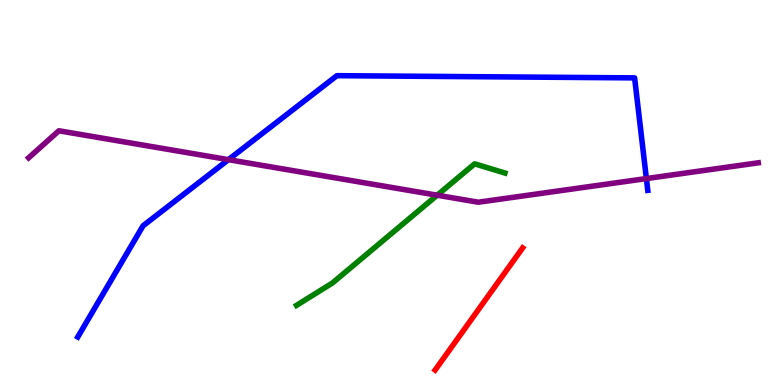[{'lines': ['blue', 'red'], 'intersections': []}, {'lines': ['green', 'red'], 'intersections': []}, {'lines': ['purple', 'red'], 'intersections': []}, {'lines': ['blue', 'green'], 'intersections': []}, {'lines': ['blue', 'purple'], 'intersections': [{'x': 2.95, 'y': 5.85}, {'x': 8.34, 'y': 5.36}]}, {'lines': ['green', 'purple'], 'intersections': [{'x': 5.64, 'y': 4.93}]}]